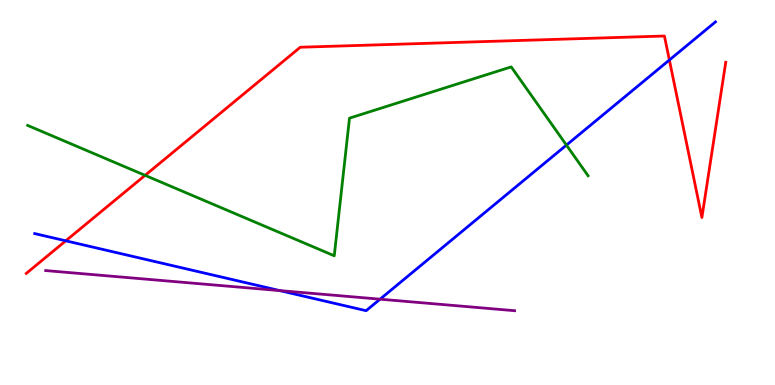[{'lines': ['blue', 'red'], 'intersections': [{'x': 0.849, 'y': 3.75}, {'x': 8.64, 'y': 8.44}]}, {'lines': ['green', 'red'], 'intersections': [{'x': 1.87, 'y': 5.45}]}, {'lines': ['purple', 'red'], 'intersections': []}, {'lines': ['blue', 'green'], 'intersections': [{'x': 7.31, 'y': 6.23}]}, {'lines': ['blue', 'purple'], 'intersections': [{'x': 3.61, 'y': 2.45}, {'x': 4.9, 'y': 2.23}]}, {'lines': ['green', 'purple'], 'intersections': []}]